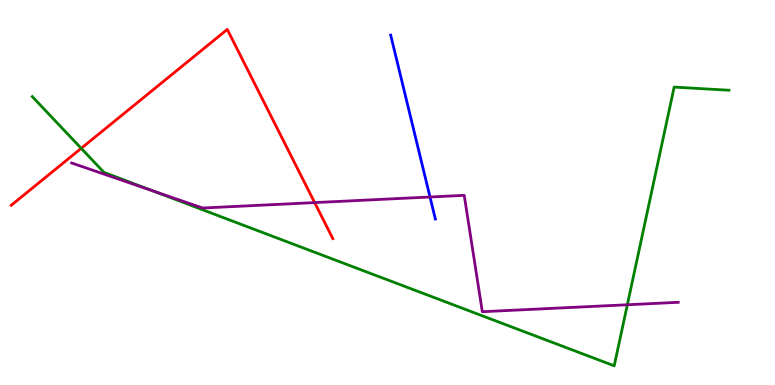[{'lines': ['blue', 'red'], 'intersections': []}, {'lines': ['green', 'red'], 'intersections': [{'x': 1.05, 'y': 6.15}]}, {'lines': ['purple', 'red'], 'intersections': [{'x': 4.06, 'y': 4.74}]}, {'lines': ['blue', 'green'], 'intersections': []}, {'lines': ['blue', 'purple'], 'intersections': [{'x': 5.55, 'y': 4.88}]}, {'lines': ['green', 'purple'], 'intersections': [{'x': 1.97, 'y': 5.04}, {'x': 8.09, 'y': 2.08}]}]